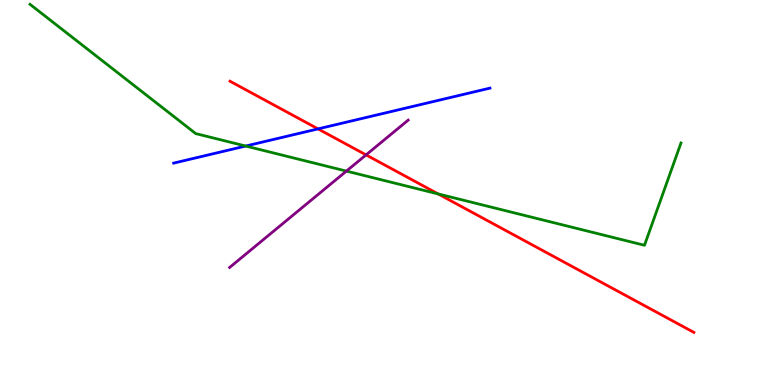[{'lines': ['blue', 'red'], 'intersections': [{'x': 4.1, 'y': 6.65}]}, {'lines': ['green', 'red'], 'intersections': [{'x': 5.65, 'y': 4.96}]}, {'lines': ['purple', 'red'], 'intersections': [{'x': 4.72, 'y': 5.98}]}, {'lines': ['blue', 'green'], 'intersections': [{'x': 3.17, 'y': 6.21}]}, {'lines': ['blue', 'purple'], 'intersections': []}, {'lines': ['green', 'purple'], 'intersections': [{'x': 4.47, 'y': 5.56}]}]